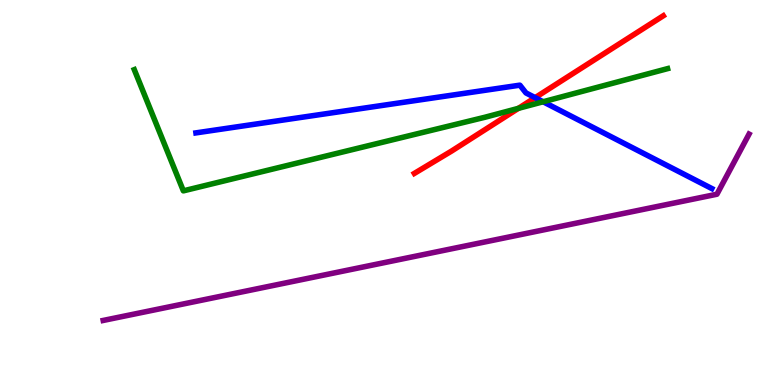[{'lines': ['blue', 'red'], 'intersections': [{'x': 6.91, 'y': 7.46}]}, {'lines': ['green', 'red'], 'intersections': [{'x': 6.69, 'y': 7.19}]}, {'lines': ['purple', 'red'], 'intersections': []}, {'lines': ['blue', 'green'], 'intersections': [{'x': 7.01, 'y': 7.36}]}, {'lines': ['blue', 'purple'], 'intersections': []}, {'lines': ['green', 'purple'], 'intersections': []}]